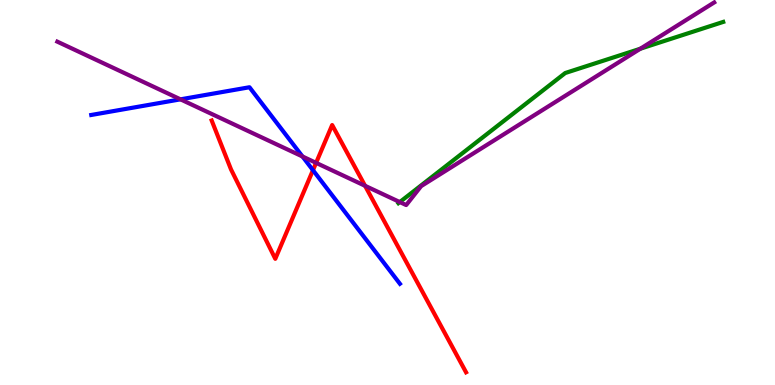[{'lines': ['blue', 'red'], 'intersections': [{'x': 4.04, 'y': 5.58}]}, {'lines': ['green', 'red'], 'intersections': []}, {'lines': ['purple', 'red'], 'intersections': [{'x': 4.08, 'y': 5.77}, {'x': 4.71, 'y': 5.17}]}, {'lines': ['blue', 'green'], 'intersections': []}, {'lines': ['blue', 'purple'], 'intersections': [{'x': 2.33, 'y': 7.42}, {'x': 3.9, 'y': 5.94}]}, {'lines': ['green', 'purple'], 'intersections': [{'x': 5.16, 'y': 4.75}, {'x': 8.26, 'y': 8.73}]}]